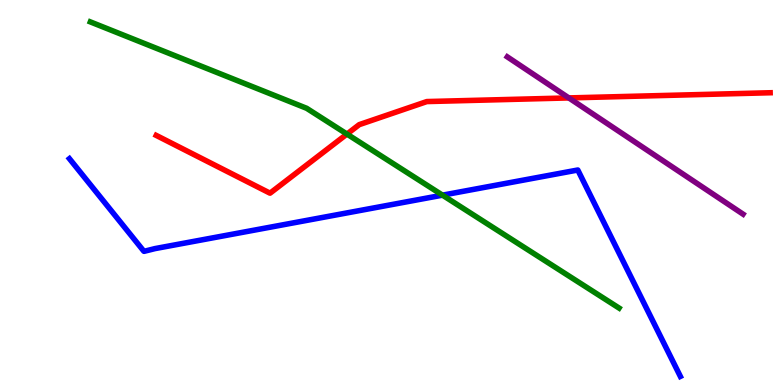[{'lines': ['blue', 'red'], 'intersections': []}, {'lines': ['green', 'red'], 'intersections': [{'x': 4.48, 'y': 6.52}]}, {'lines': ['purple', 'red'], 'intersections': [{'x': 7.34, 'y': 7.46}]}, {'lines': ['blue', 'green'], 'intersections': [{'x': 5.71, 'y': 4.93}]}, {'lines': ['blue', 'purple'], 'intersections': []}, {'lines': ['green', 'purple'], 'intersections': []}]